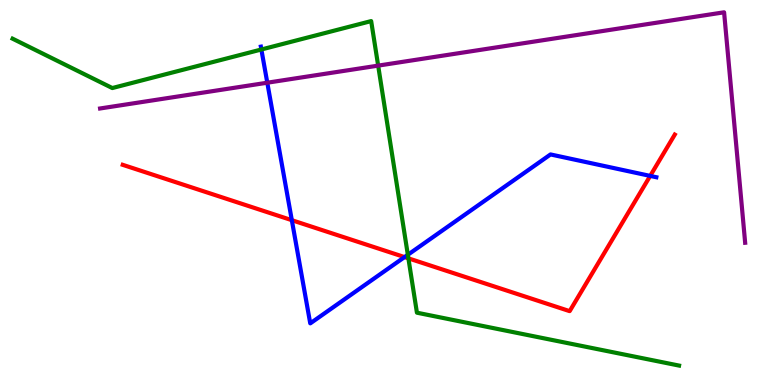[{'lines': ['blue', 'red'], 'intersections': [{'x': 3.77, 'y': 4.28}, {'x': 5.22, 'y': 3.32}, {'x': 8.39, 'y': 5.43}]}, {'lines': ['green', 'red'], 'intersections': [{'x': 5.27, 'y': 3.29}]}, {'lines': ['purple', 'red'], 'intersections': []}, {'lines': ['blue', 'green'], 'intersections': [{'x': 3.37, 'y': 8.71}, {'x': 5.26, 'y': 3.38}]}, {'lines': ['blue', 'purple'], 'intersections': [{'x': 3.45, 'y': 7.85}]}, {'lines': ['green', 'purple'], 'intersections': [{'x': 4.88, 'y': 8.3}]}]